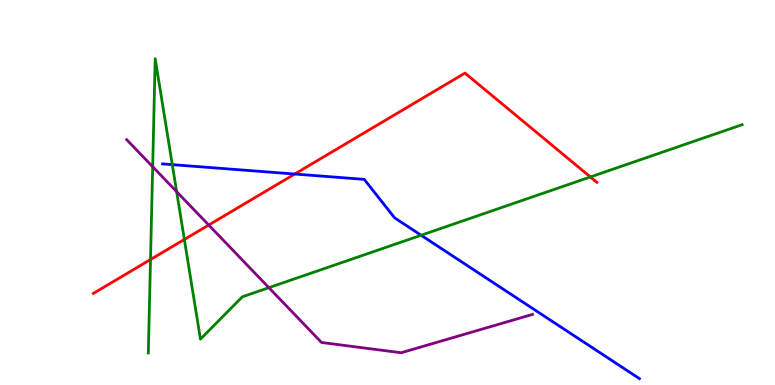[{'lines': ['blue', 'red'], 'intersections': [{'x': 3.8, 'y': 5.48}]}, {'lines': ['green', 'red'], 'intersections': [{'x': 1.94, 'y': 3.26}, {'x': 2.38, 'y': 3.78}, {'x': 7.62, 'y': 5.4}]}, {'lines': ['purple', 'red'], 'intersections': [{'x': 2.69, 'y': 4.15}]}, {'lines': ['blue', 'green'], 'intersections': [{'x': 2.22, 'y': 5.72}, {'x': 5.43, 'y': 3.89}]}, {'lines': ['blue', 'purple'], 'intersections': []}, {'lines': ['green', 'purple'], 'intersections': [{'x': 1.97, 'y': 5.67}, {'x': 2.28, 'y': 5.02}, {'x': 3.47, 'y': 2.53}]}]